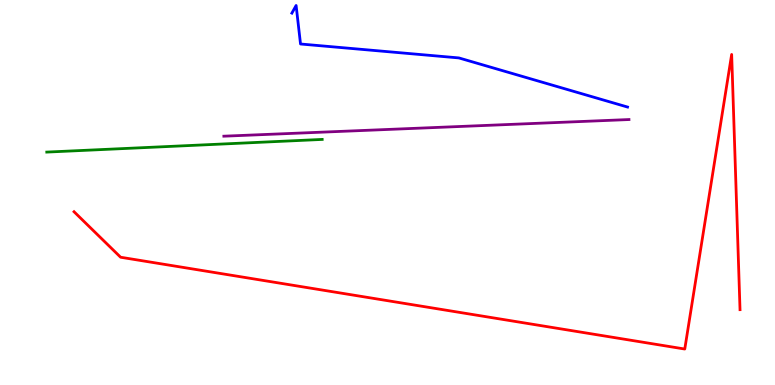[{'lines': ['blue', 'red'], 'intersections': []}, {'lines': ['green', 'red'], 'intersections': []}, {'lines': ['purple', 'red'], 'intersections': []}, {'lines': ['blue', 'green'], 'intersections': []}, {'lines': ['blue', 'purple'], 'intersections': []}, {'lines': ['green', 'purple'], 'intersections': []}]